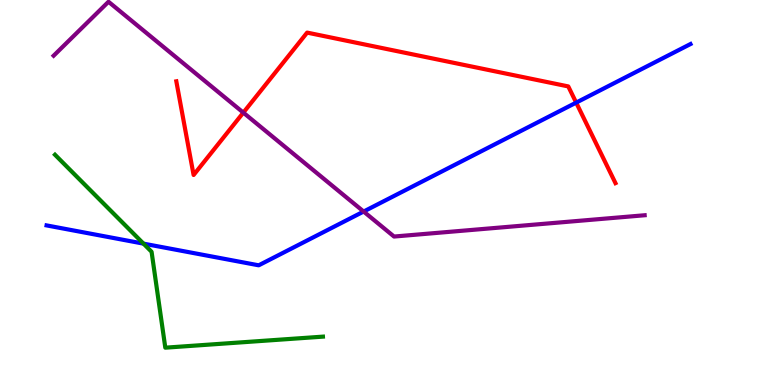[{'lines': ['blue', 'red'], 'intersections': [{'x': 7.43, 'y': 7.33}]}, {'lines': ['green', 'red'], 'intersections': []}, {'lines': ['purple', 'red'], 'intersections': [{'x': 3.14, 'y': 7.07}]}, {'lines': ['blue', 'green'], 'intersections': [{'x': 1.85, 'y': 3.67}]}, {'lines': ['blue', 'purple'], 'intersections': [{'x': 4.69, 'y': 4.51}]}, {'lines': ['green', 'purple'], 'intersections': []}]